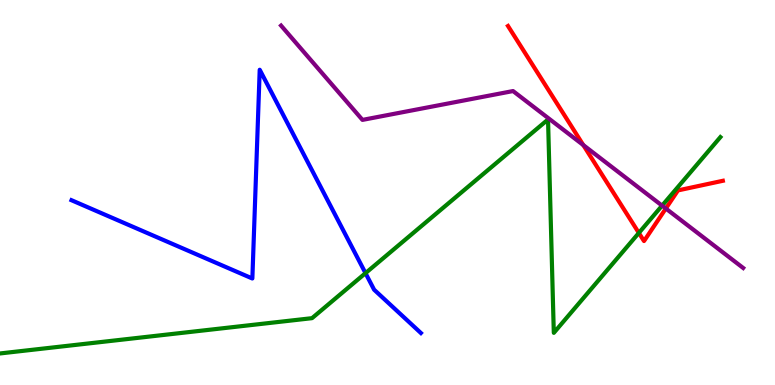[{'lines': ['blue', 'red'], 'intersections': []}, {'lines': ['green', 'red'], 'intersections': [{'x': 8.24, 'y': 3.95}]}, {'lines': ['purple', 'red'], 'intersections': [{'x': 7.53, 'y': 6.23}, {'x': 8.59, 'y': 4.58}]}, {'lines': ['blue', 'green'], 'intersections': [{'x': 4.72, 'y': 2.91}]}, {'lines': ['blue', 'purple'], 'intersections': []}, {'lines': ['green', 'purple'], 'intersections': [{'x': 8.54, 'y': 4.66}]}]